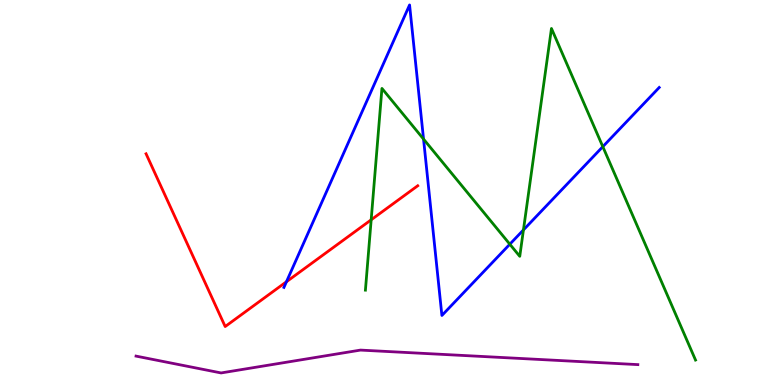[{'lines': ['blue', 'red'], 'intersections': [{'x': 3.7, 'y': 2.68}]}, {'lines': ['green', 'red'], 'intersections': [{'x': 4.79, 'y': 4.29}]}, {'lines': ['purple', 'red'], 'intersections': []}, {'lines': ['blue', 'green'], 'intersections': [{'x': 5.47, 'y': 6.39}, {'x': 6.58, 'y': 3.66}, {'x': 6.75, 'y': 4.03}, {'x': 7.78, 'y': 6.19}]}, {'lines': ['blue', 'purple'], 'intersections': []}, {'lines': ['green', 'purple'], 'intersections': []}]